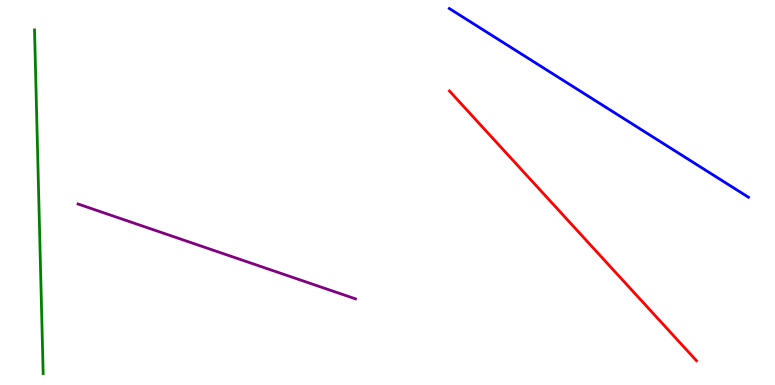[{'lines': ['blue', 'red'], 'intersections': []}, {'lines': ['green', 'red'], 'intersections': []}, {'lines': ['purple', 'red'], 'intersections': []}, {'lines': ['blue', 'green'], 'intersections': []}, {'lines': ['blue', 'purple'], 'intersections': []}, {'lines': ['green', 'purple'], 'intersections': []}]